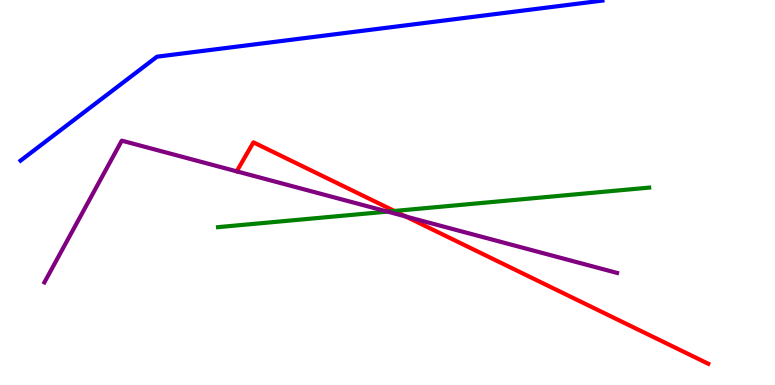[{'lines': ['blue', 'red'], 'intersections': []}, {'lines': ['green', 'red'], 'intersections': [{'x': 5.09, 'y': 4.52}]}, {'lines': ['purple', 'red'], 'intersections': [{'x': 5.24, 'y': 4.38}]}, {'lines': ['blue', 'green'], 'intersections': []}, {'lines': ['blue', 'purple'], 'intersections': []}, {'lines': ['green', 'purple'], 'intersections': [{'x': 5.0, 'y': 4.5}]}]